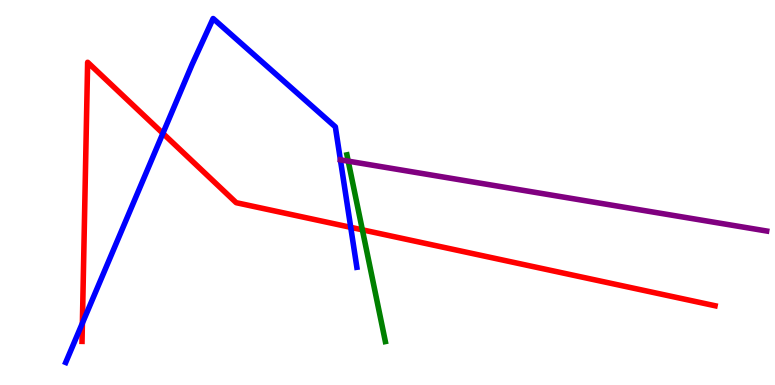[{'lines': ['blue', 'red'], 'intersections': [{'x': 1.06, 'y': 1.61}, {'x': 2.1, 'y': 6.54}, {'x': 4.53, 'y': 4.1}]}, {'lines': ['green', 'red'], 'intersections': [{'x': 4.68, 'y': 4.03}]}, {'lines': ['purple', 'red'], 'intersections': []}, {'lines': ['blue', 'green'], 'intersections': []}, {'lines': ['blue', 'purple'], 'intersections': []}, {'lines': ['green', 'purple'], 'intersections': [{'x': 4.49, 'y': 5.81}]}]